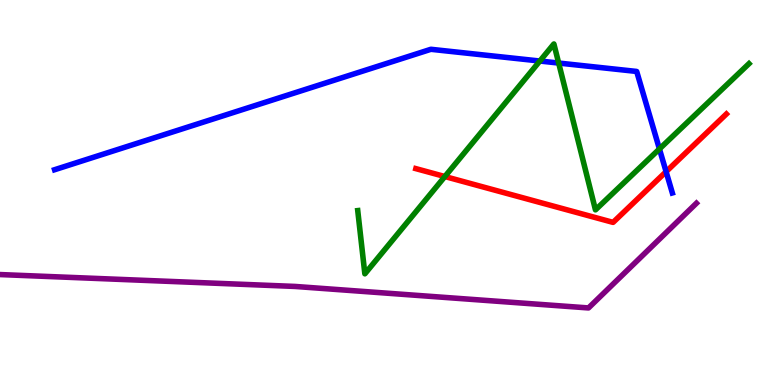[{'lines': ['blue', 'red'], 'intersections': [{'x': 8.59, 'y': 5.54}]}, {'lines': ['green', 'red'], 'intersections': [{'x': 5.74, 'y': 5.41}]}, {'lines': ['purple', 'red'], 'intersections': []}, {'lines': ['blue', 'green'], 'intersections': [{'x': 6.97, 'y': 8.41}, {'x': 7.21, 'y': 8.36}, {'x': 8.51, 'y': 6.13}]}, {'lines': ['blue', 'purple'], 'intersections': []}, {'lines': ['green', 'purple'], 'intersections': []}]